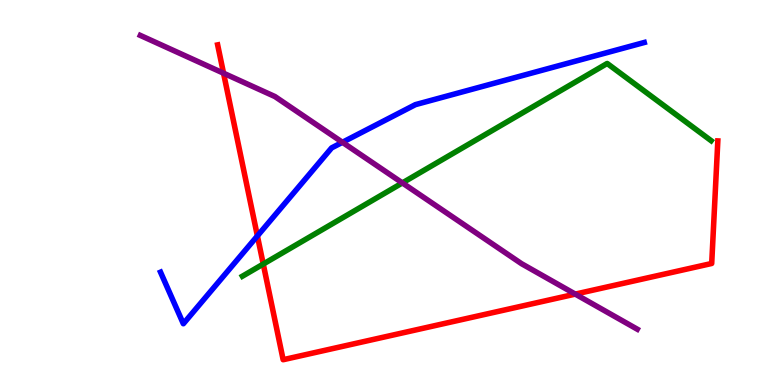[{'lines': ['blue', 'red'], 'intersections': [{'x': 3.32, 'y': 3.87}]}, {'lines': ['green', 'red'], 'intersections': [{'x': 3.4, 'y': 3.14}]}, {'lines': ['purple', 'red'], 'intersections': [{'x': 2.88, 'y': 8.1}, {'x': 7.42, 'y': 2.36}]}, {'lines': ['blue', 'green'], 'intersections': []}, {'lines': ['blue', 'purple'], 'intersections': [{'x': 4.42, 'y': 6.3}]}, {'lines': ['green', 'purple'], 'intersections': [{'x': 5.19, 'y': 5.25}]}]